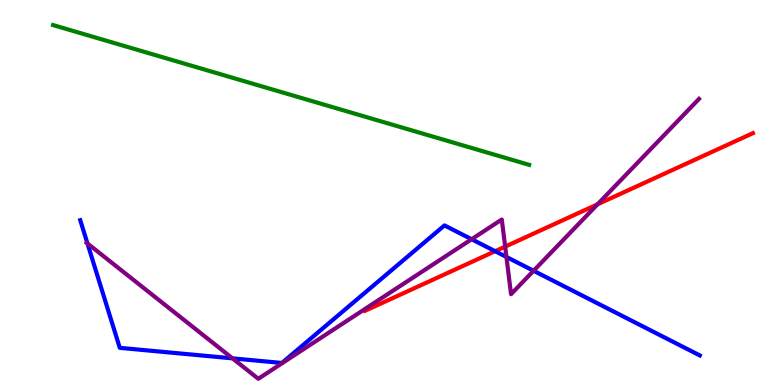[{'lines': ['blue', 'red'], 'intersections': [{'x': 6.39, 'y': 3.48}]}, {'lines': ['green', 'red'], 'intersections': []}, {'lines': ['purple', 'red'], 'intersections': [{'x': 6.52, 'y': 3.59}, {'x': 7.71, 'y': 4.69}]}, {'lines': ['blue', 'green'], 'intersections': []}, {'lines': ['blue', 'purple'], 'intersections': [{'x': 1.13, 'y': 3.68}, {'x': 3.0, 'y': 0.692}, {'x': 6.09, 'y': 3.79}, {'x': 6.53, 'y': 3.33}, {'x': 6.88, 'y': 2.97}]}, {'lines': ['green', 'purple'], 'intersections': []}]